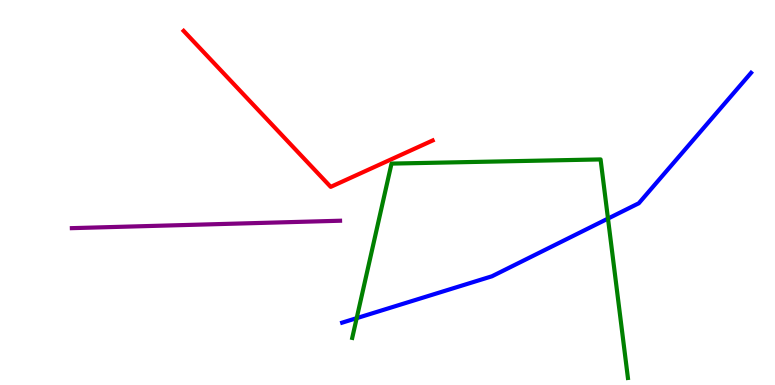[{'lines': ['blue', 'red'], 'intersections': []}, {'lines': ['green', 'red'], 'intersections': []}, {'lines': ['purple', 'red'], 'intersections': []}, {'lines': ['blue', 'green'], 'intersections': [{'x': 4.6, 'y': 1.74}, {'x': 7.84, 'y': 4.32}]}, {'lines': ['blue', 'purple'], 'intersections': []}, {'lines': ['green', 'purple'], 'intersections': []}]